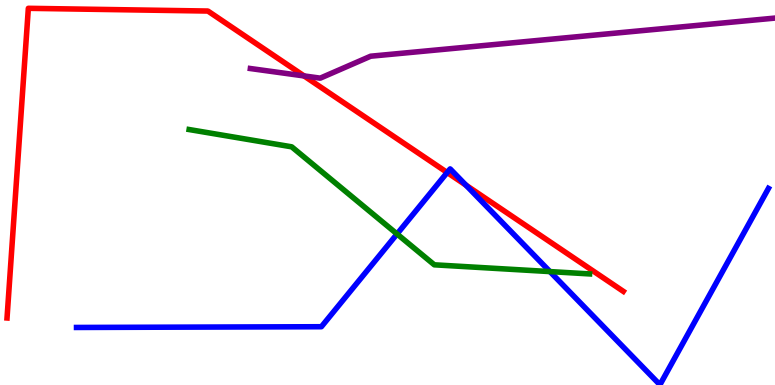[{'lines': ['blue', 'red'], 'intersections': [{'x': 5.77, 'y': 5.52}, {'x': 6.01, 'y': 5.19}]}, {'lines': ['green', 'red'], 'intersections': []}, {'lines': ['purple', 'red'], 'intersections': [{'x': 3.92, 'y': 8.03}]}, {'lines': ['blue', 'green'], 'intersections': [{'x': 5.12, 'y': 3.92}, {'x': 7.1, 'y': 2.95}]}, {'lines': ['blue', 'purple'], 'intersections': []}, {'lines': ['green', 'purple'], 'intersections': []}]